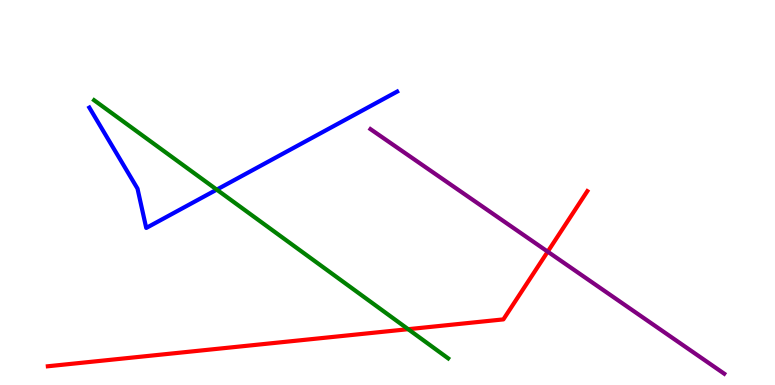[{'lines': ['blue', 'red'], 'intersections': []}, {'lines': ['green', 'red'], 'intersections': [{'x': 5.27, 'y': 1.45}]}, {'lines': ['purple', 'red'], 'intersections': [{'x': 7.07, 'y': 3.46}]}, {'lines': ['blue', 'green'], 'intersections': [{'x': 2.8, 'y': 5.07}]}, {'lines': ['blue', 'purple'], 'intersections': []}, {'lines': ['green', 'purple'], 'intersections': []}]